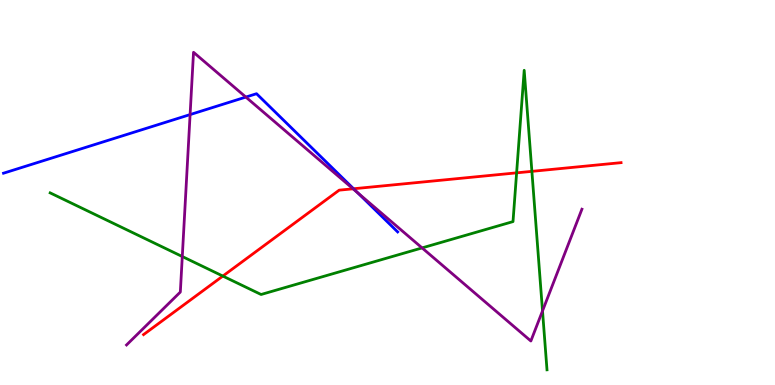[{'lines': ['blue', 'red'], 'intersections': [{'x': 4.56, 'y': 5.1}]}, {'lines': ['green', 'red'], 'intersections': [{'x': 2.88, 'y': 2.83}, {'x': 6.67, 'y': 5.51}, {'x': 6.86, 'y': 5.55}]}, {'lines': ['purple', 'red'], 'intersections': [{'x': 4.56, 'y': 5.1}]}, {'lines': ['blue', 'green'], 'intersections': []}, {'lines': ['blue', 'purple'], 'intersections': [{'x': 2.45, 'y': 7.02}, {'x': 3.17, 'y': 7.48}, {'x': 4.62, 'y': 4.99}]}, {'lines': ['green', 'purple'], 'intersections': [{'x': 2.35, 'y': 3.34}, {'x': 5.45, 'y': 3.56}, {'x': 7.0, 'y': 1.92}]}]